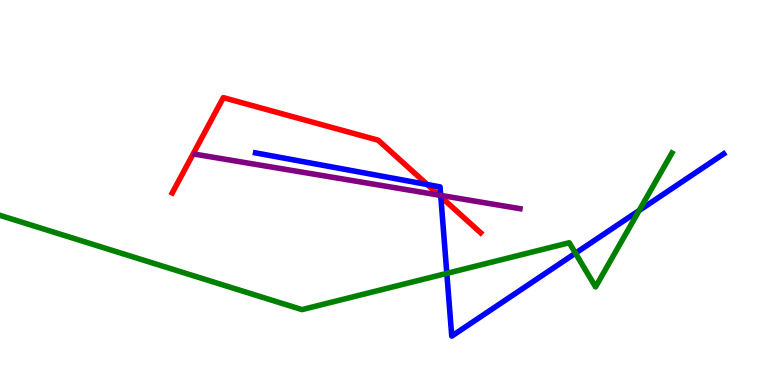[{'lines': ['blue', 'red'], 'intersections': [{'x': 5.51, 'y': 5.21}, {'x': 5.69, 'y': 4.89}]}, {'lines': ['green', 'red'], 'intersections': []}, {'lines': ['purple', 'red'], 'intersections': [{'x': 5.66, 'y': 4.93}]}, {'lines': ['blue', 'green'], 'intersections': [{'x': 5.77, 'y': 2.9}, {'x': 7.43, 'y': 3.42}, {'x': 8.25, 'y': 4.53}]}, {'lines': ['blue', 'purple'], 'intersections': [{'x': 5.69, 'y': 4.92}]}, {'lines': ['green', 'purple'], 'intersections': []}]